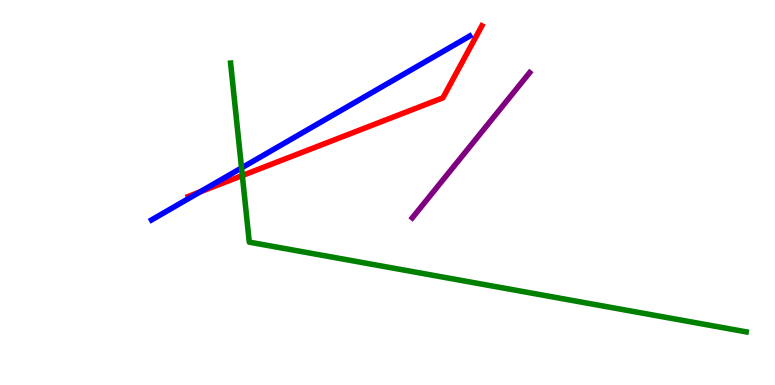[{'lines': ['blue', 'red'], 'intersections': [{'x': 2.58, 'y': 5.02}]}, {'lines': ['green', 'red'], 'intersections': [{'x': 3.13, 'y': 5.44}]}, {'lines': ['purple', 'red'], 'intersections': []}, {'lines': ['blue', 'green'], 'intersections': [{'x': 3.12, 'y': 5.64}]}, {'lines': ['blue', 'purple'], 'intersections': []}, {'lines': ['green', 'purple'], 'intersections': []}]